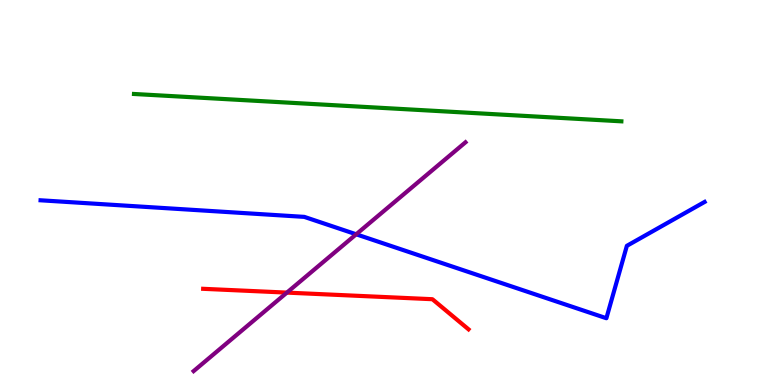[{'lines': ['blue', 'red'], 'intersections': []}, {'lines': ['green', 'red'], 'intersections': []}, {'lines': ['purple', 'red'], 'intersections': [{'x': 3.7, 'y': 2.4}]}, {'lines': ['blue', 'green'], 'intersections': []}, {'lines': ['blue', 'purple'], 'intersections': [{'x': 4.6, 'y': 3.91}]}, {'lines': ['green', 'purple'], 'intersections': []}]